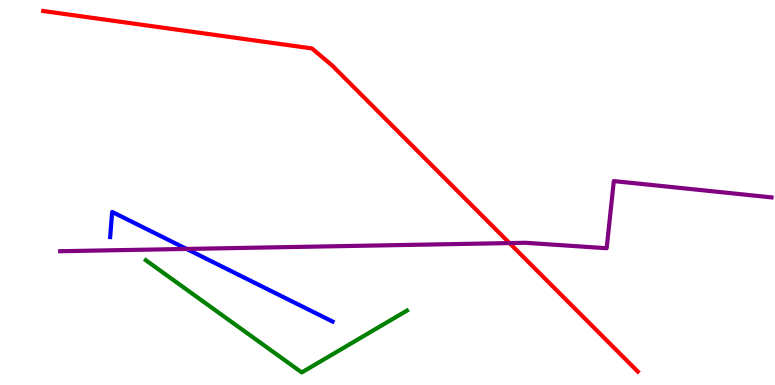[{'lines': ['blue', 'red'], 'intersections': []}, {'lines': ['green', 'red'], 'intersections': []}, {'lines': ['purple', 'red'], 'intersections': [{'x': 6.57, 'y': 3.69}]}, {'lines': ['blue', 'green'], 'intersections': []}, {'lines': ['blue', 'purple'], 'intersections': [{'x': 2.41, 'y': 3.53}]}, {'lines': ['green', 'purple'], 'intersections': []}]